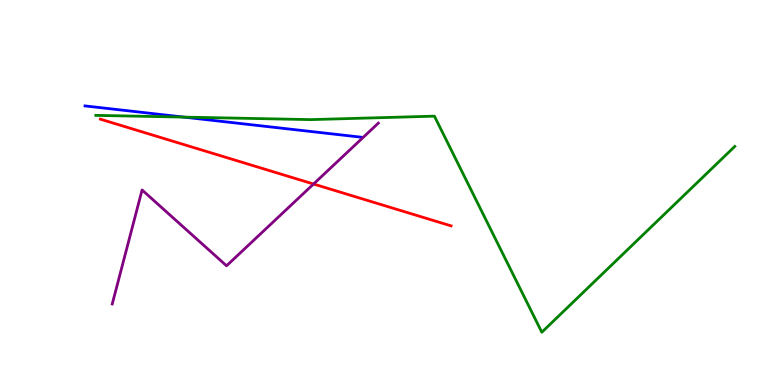[{'lines': ['blue', 'red'], 'intersections': []}, {'lines': ['green', 'red'], 'intersections': []}, {'lines': ['purple', 'red'], 'intersections': [{'x': 4.05, 'y': 5.22}]}, {'lines': ['blue', 'green'], 'intersections': [{'x': 2.37, 'y': 6.96}]}, {'lines': ['blue', 'purple'], 'intersections': []}, {'lines': ['green', 'purple'], 'intersections': []}]